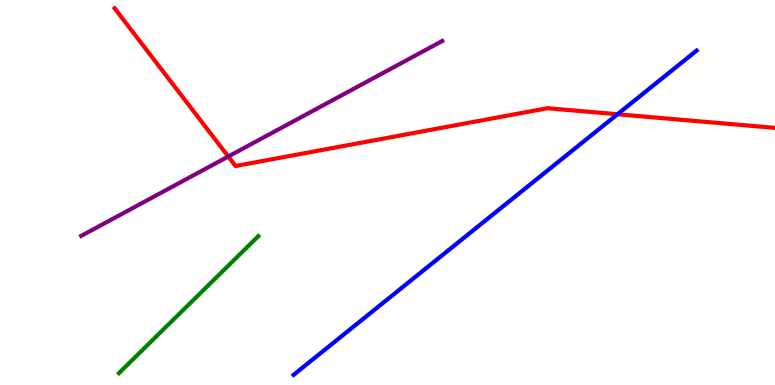[{'lines': ['blue', 'red'], 'intersections': [{'x': 7.97, 'y': 7.03}]}, {'lines': ['green', 'red'], 'intersections': []}, {'lines': ['purple', 'red'], 'intersections': [{'x': 2.95, 'y': 5.94}]}, {'lines': ['blue', 'green'], 'intersections': []}, {'lines': ['blue', 'purple'], 'intersections': []}, {'lines': ['green', 'purple'], 'intersections': []}]